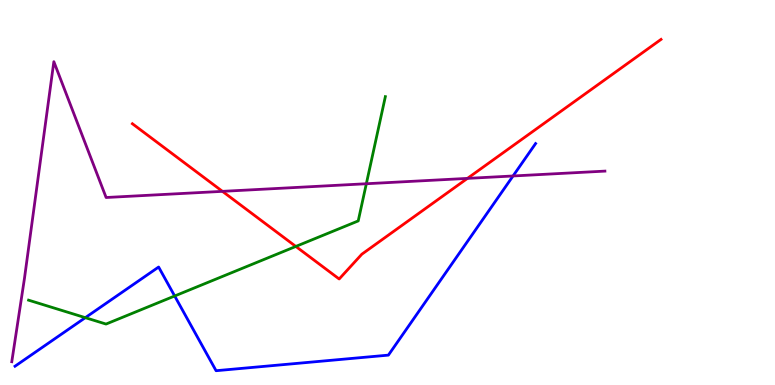[{'lines': ['blue', 'red'], 'intersections': []}, {'lines': ['green', 'red'], 'intersections': [{'x': 3.82, 'y': 3.6}]}, {'lines': ['purple', 'red'], 'intersections': [{'x': 2.87, 'y': 5.03}, {'x': 6.03, 'y': 5.37}]}, {'lines': ['blue', 'green'], 'intersections': [{'x': 1.1, 'y': 1.75}, {'x': 2.25, 'y': 2.31}]}, {'lines': ['blue', 'purple'], 'intersections': [{'x': 6.62, 'y': 5.43}]}, {'lines': ['green', 'purple'], 'intersections': [{'x': 4.73, 'y': 5.23}]}]